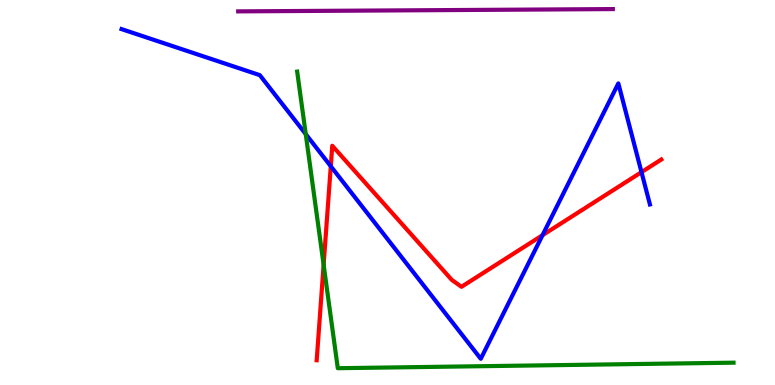[{'lines': ['blue', 'red'], 'intersections': [{'x': 4.27, 'y': 5.68}, {'x': 7.0, 'y': 3.89}, {'x': 8.28, 'y': 5.53}]}, {'lines': ['green', 'red'], 'intersections': [{'x': 4.18, 'y': 3.12}]}, {'lines': ['purple', 'red'], 'intersections': []}, {'lines': ['blue', 'green'], 'intersections': [{'x': 3.94, 'y': 6.52}]}, {'lines': ['blue', 'purple'], 'intersections': []}, {'lines': ['green', 'purple'], 'intersections': []}]